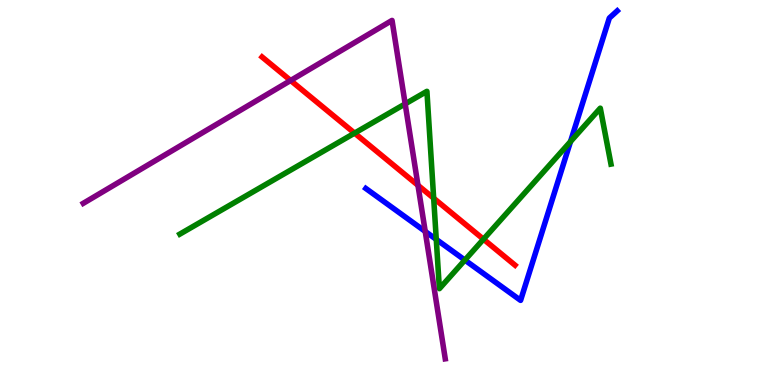[{'lines': ['blue', 'red'], 'intersections': []}, {'lines': ['green', 'red'], 'intersections': [{'x': 4.58, 'y': 6.54}, {'x': 5.6, 'y': 4.85}, {'x': 6.24, 'y': 3.79}]}, {'lines': ['purple', 'red'], 'intersections': [{'x': 3.75, 'y': 7.91}, {'x': 5.39, 'y': 5.19}]}, {'lines': ['blue', 'green'], 'intersections': [{'x': 5.63, 'y': 3.78}, {'x': 6.0, 'y': 3.24}, {'x': 7.36, 'y': 6.32}]}, {'lines': ['blue', 'purple'], 'intersections': [{'x': 5.49, 'y': 3.99}]}, {'lines': ['green', 'purple'], 'intersections': [{'x': 5.23, 'y': 7.3}]}]